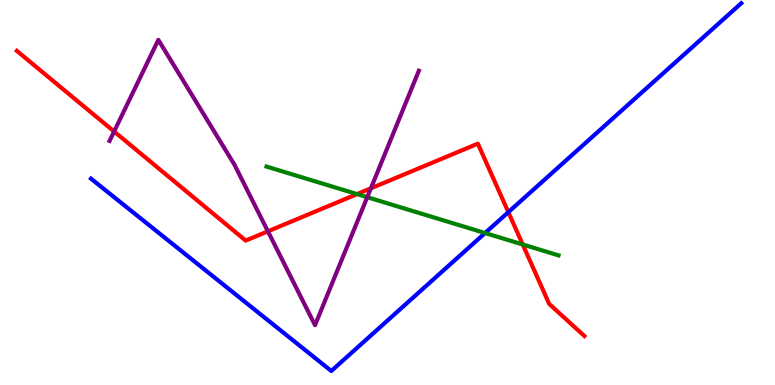[{'lines': ['blue', 'red'], 'intersections': [{'x': 6.56, 'y': 4.49}]}, {'lines': ['green', 'red'], 'intersections': [{'x': 4.61, 'y': 4.96}, {'x': 6.74, 'y': 3.65}]}, {'lines': ['purple', 'red'], 'intersections': [{'x': 1.47, 'y': 6.58}, {'x': 3.46, 'y': 3.99}, {'x': 4.79, 'y': 5.11}]}, {'lines': ['blue', 'green'], 'intersections': [{'x': 6.26, 'y': 3.95}]}, {'lines': ['blue', 'purple'], 'intersections': []}, {'lines': ['green', 'purple'], 'intersections': [{'x': 4.74, 'y': 4.88}]}]